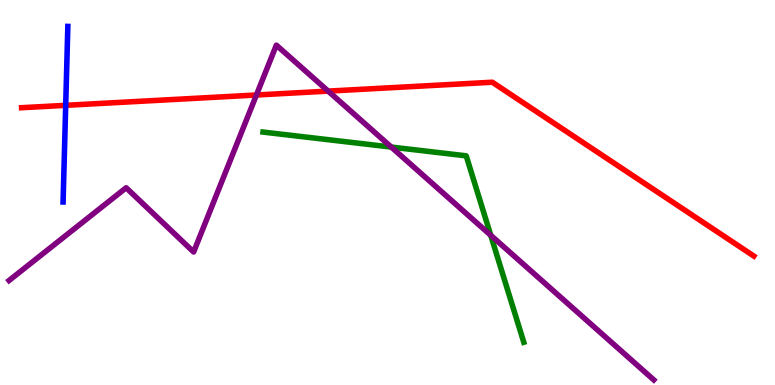[{'lines': ['blue', 'red'], 'intersections': [{'x': 0.848, 'y': 7.26}]}, {'lines': ['green', 'red'], 'intersections': []}, {'lines': ['purple', 'red'], 'intersections': [{'x': 3.31, 'y': 7.53}, {'x': 4.23, 'y': 7.63}]}, {'lines': ['blue', 'green'], 'intersections': []}, {'lines': ['blue', 'purple'], 'intersections': []}, {'lines': ['green', 'purple'], 'intersections': [{'x': 5.05, 'y': 6.18}, {'x': 6.33, 'y': 3.89}]}]